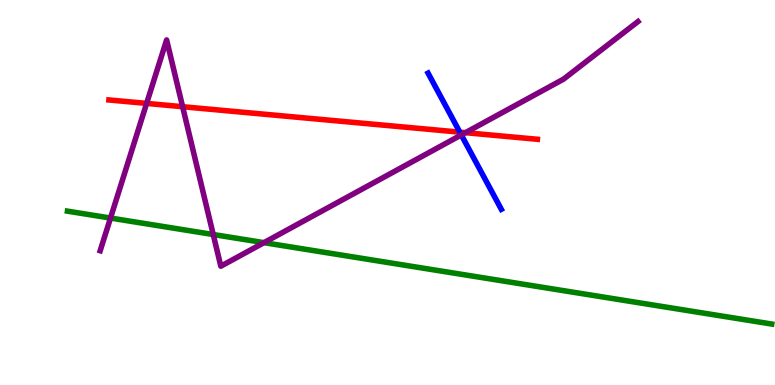[{'lines': ['blue', 'red'], 'intersections': [{'x': 5.93, 'y': 6.57}]}, {'lines': ['green', 'red'], 'intersections': []}, {'lines': ['purple', 'red'], 'intersections': [{'x': 1.89, 'y': 7.31}, {'x': 2.36, 'y': 7.23}, {'x': 6.01, 'y': 6.55}]}, {'lines': ['blue', 'green'], 'intersections': []}, {'lines': ['blue', 'purple'], 'intersections': [{'x': 5.95, 'y': 6.5}]}, {'lines': ['green', 'purple'], 'intersections': [{'x': 1.43, 'y': 4.34}, {'x': 2.75, 'y': 3.91}, {'x': 3.41, 'y': 3.7}]}]